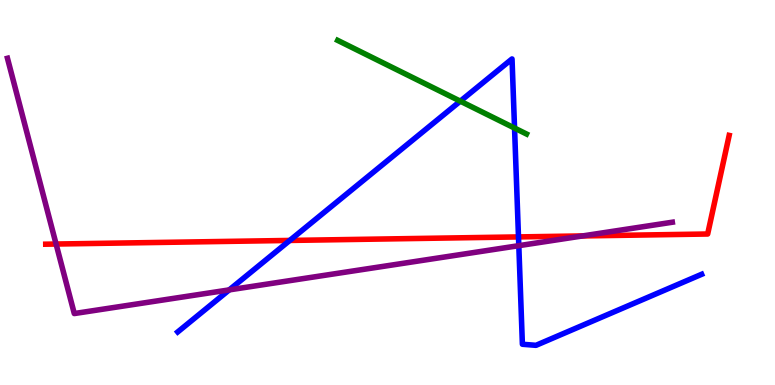[{'lines': ['blue', 'red'], 'intersections': [{'x': 3.74, 'y': 3.75}, {'x': 6.69, 'y': 3.85}]}, {'lines': ['green', 'red'], 'intersections': []}, {'lines': ['purple', 'red'], 'intersections': [{'x': 0.724, 'y': 3.66}, {'x': 7.52, 'y': 3.87}]}, {'lines': ['blue', 'green'], 'intersections': [{'x': 5.94, 'y': 7.37}, {'x': 6.64, 'y': 6.67}]}, {'lines': ['blue', 'purple'], 'intersections': [{'x': 2.96, 'y': 2.47}, {'x': 6.69, 'y': 3.62}]}, {'lines': ['green', 'purple'], 'intersections': []}]